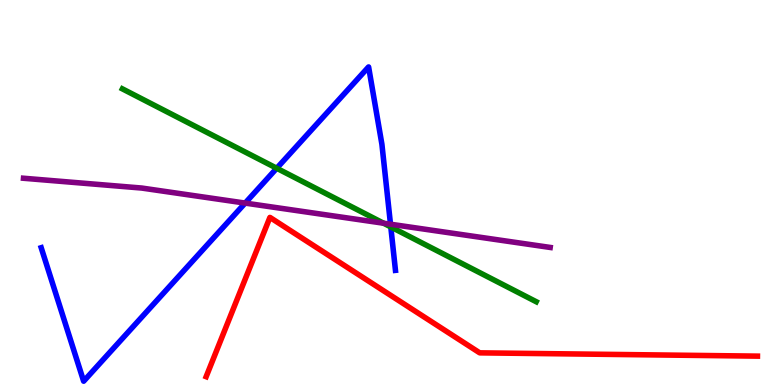[{'lines': ['blue', 'red'], 'intersections': []}, {'lines': ['green', 'red'], 'intersections': []}, {'lines': ['purple', 'red'], 'intersections': []}, {'lines': ['blue', 'green'], 'intersections': [{'x': 3.57, 'y': 5.63}, {'x': 5.04, 'y': 4.11}]}, {'lines': ['blue', 'purple'], 'intersections': [{'x': 3.16, 'y': 4.73}, {'x': 5.04, 'y': 4.18}]}, {'lines': ['green', 'purple'], 'intersections': [{'x': 4.95, 'y': 4.2}]}]